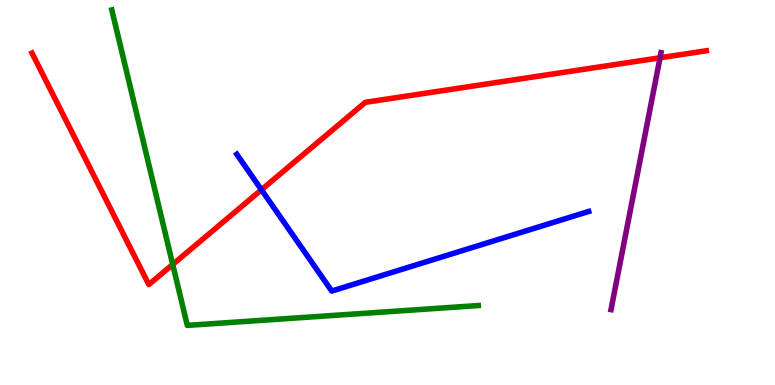[{'lines': ['blue', 'red'], 'intersections': [{'x': 3.37, 'y': 5.07}]}, {'lines': ['green', 'red'], 'intersections': [{'x': 2.23, 'y': 3.13}]}, {'lines': ['purple', 'red'], 'intersections': [{'x': 8.52, 'y': 8.5}]}, {'lines': ['blue', 'green'], 'intersections': []}, {'lines': ['blue', 'purple'], 'intersections': []}, {'lines': ['green', 'purple'], 'intersections': []}]